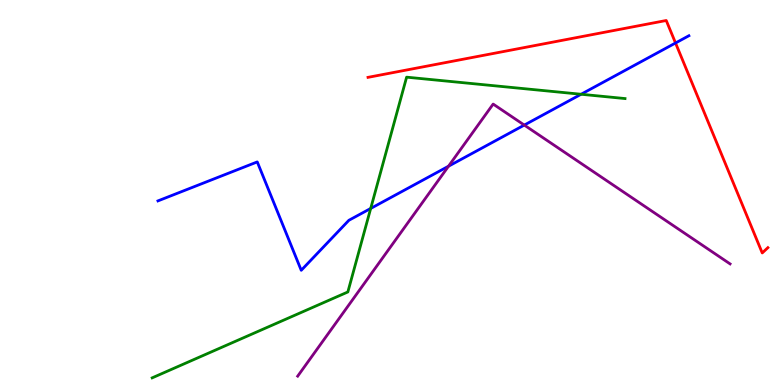[{'lines': ['blue', 'red'], 'intersections': [{'x': 8.72, 'y': 8.88}]}, {'lines': ['green', 'red'], 'intersections': []}, {'lines': ['purple', 'red'], 'intersections': []}, {'lines': ['blue', 'green'], 'intersections': [{'x': 4.78, 'y': 4.59}, {'x': 7.5, 'y': 7.55}]}, {'lines': ['blue', 'purple'], 'intersections': [{'x': 5.79, 'y': 5.68}, {'x': 6.77, 'y': 6.75}]}, {'lines': ['green', 'purple'], 'intersections': []}]